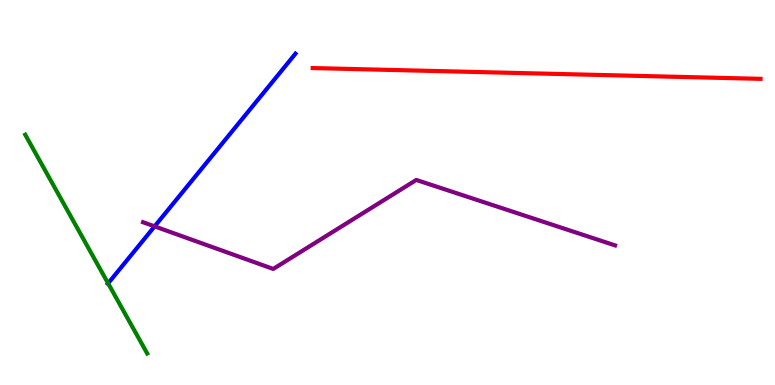[{'lines': ['blue', 'red'], 'intersections': []}, {'lines': ['green', 'red'], 'intersections': []}, {'lines': ['purple', 'red'], 'intersections': []}, {'lines': ['blue', 'green'], 'intersections': [{'x': 1.4, 'y': 2.64}]}, {'lines': ['blue', 'purple'], 'intersections': [{'x': 1.99, 'y': 4.12}]}, {'lines': ['green', 'purple'], 'intersections': []}]